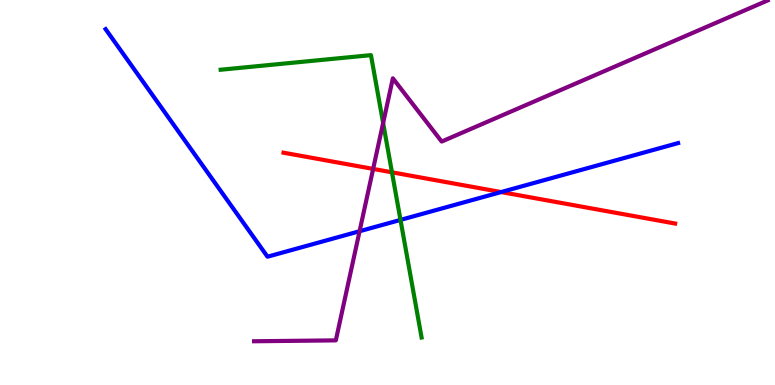[{'lines': ['blue', 'red'], 'intersections': [{'x': 6.47, 'y': 5.01}]}, {'lines': ['green', 'red'], 'intersections': [{'x': 5.06, 'y': 5.52}]}, {'lines': ['purple', 'red'], 'intersections': [{'x': 4.81, 'y': 5.61}]}, {'lines': ['blue', 'green'], 'intersections': [{'x': 5.17, 'y': 4.29}]}, {'lines': ['blue', 'purple'], 'intersections': [{'x': 4.64, 'y': 3.99}]}, {'lines': ['green', 'purple'], 'intersections': [{'x': 4.94, 'y': 6.8}]}]